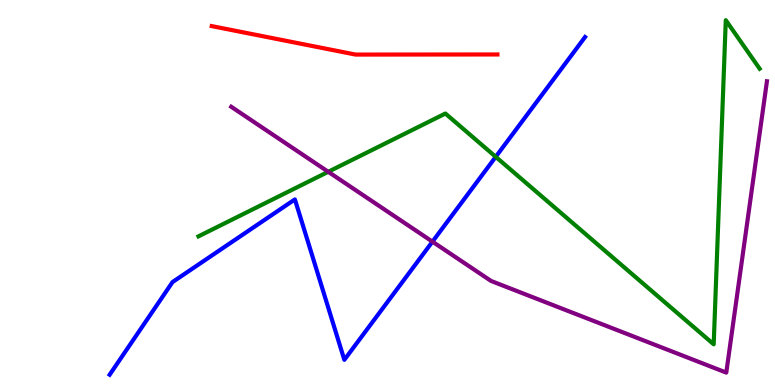[{'lines': ['blue', 'red'], 'intersections': []}, {'lines': ['green', 'red'], 'intersections': []}, {'lines': ['purple', 'red'], 'intersections': []}, {'lines': ['blue', 'green'], 'intersections': [{'x': 6.4, 'y': 5.93}]}, {'lines': ['blue', 'purple'], 'intersections': [{'x': 5.58, 'y': 3.72}]}, {'lines': ['green', 'purple'], 'intersections': [{'x': 4.24, 'y': 5.54}]}]